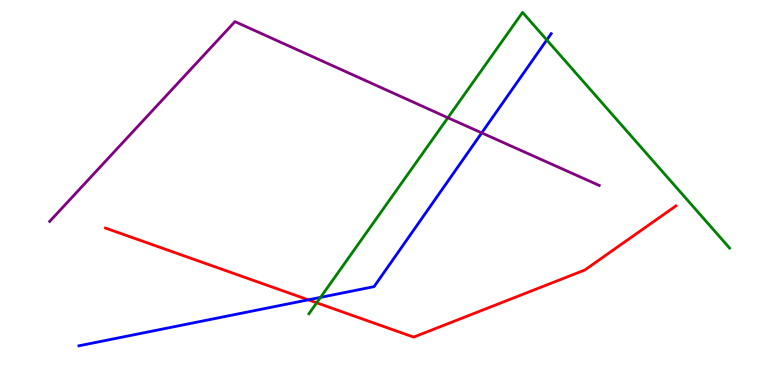[{'lines': ['blue', 'red'], 'intersections': [{'x': 3.98, 'y': 2.21}]}, {'lines': ['green', 'red'], 'intersections': [{'x': 4.09, 'y': 2.14}]}, {'lines': ['purple', 'red'], 'intersections': []}, {'lines': ['blue', 'green'], 'intersections': [{'x': 4.14, 'y': 2.28}, {'x': 7.06, 'y': 8.96}]}, {'lines': ['blue', 'purple'], 'intersections': [{'x': 6.22, 'y': 6.55}]}, {'lines': ['green', 'purple'], 'intersections': [{'x': 5.78, 'y': 6.94}]}]